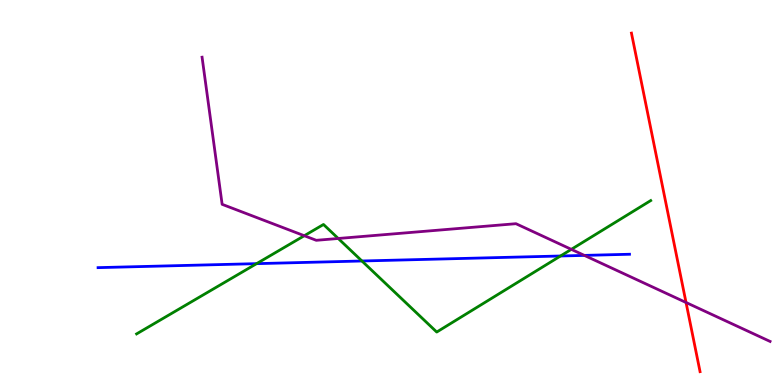[{'lines': ['blue', 'red'], 'intersections': []}, {'lines': ['green', 'red'], 'intersections': []}, {'lines': ['purple', 'red'], 'intersections': [{'x': 8.85, 'y': 2.14}]}, {'lines': ['blue', 'green'], 'intersections': [{'x': 3.31, 'y': 3.15}, {'x': 4.67, 'y': 3.22}, {'x': 7.23, 'y': 3.35}]}, {'lines': ['blue', 'purple'], 'intersections': [{'x': 7.54, 'y': 3.37}]}, {'lines': ['green', 'purple'], 'intersections': [{'x': 3.93, 'y': 3.88}, {'x': 4.36, 'y': 3.81}, {'x': 7.37, 'y': 3.52}]}]